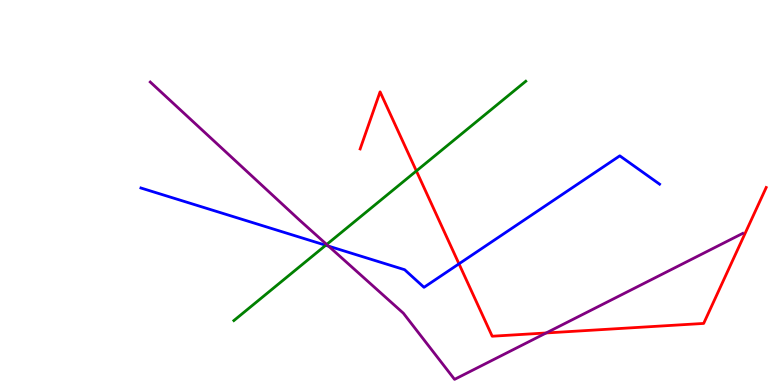[{'lines': ['blue', 'red'], 'intersections': [{'x': 5.92, 'y': 3.15}]}, {'lines': ['green', 'red'], 'intersections': [{'x': 5.37, 'y': 5.56}]}, {'lines': ['purple', 'red'], 'intersections': [{'x': 7.05, 'y': 1.35}]}, {'lines': ['blue', 'green'], 'intersections': [{'x': 4.2, 'y': 3.63}]}, {'lines': ['blue', 'purple'], 'intersections': [{'x': 4.24, 'y': 3.61}]}, {'lines': ['green', 'purple'], 'intersections': [{'x': 4.22, 'y': 3.65}]}]